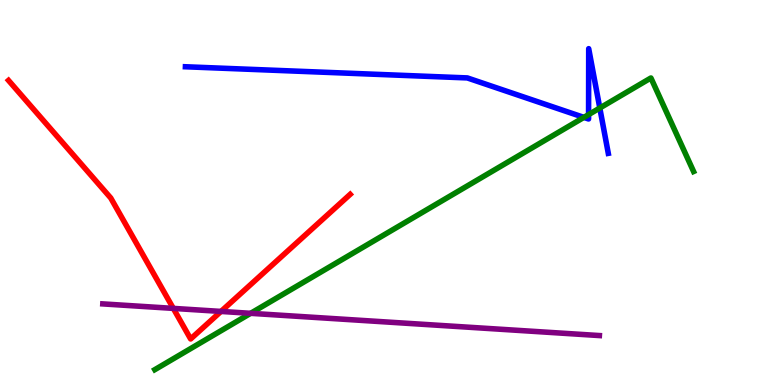[{'lines': ['blue', 'red'], 'intersections': []}, {'lines': ['green', 'red'], 'intersections': []}, {'lines': ['purple', 'red'], 'intersections': [{'x': 2.24, 'y': 1.99}, {'x': 2.85, 'y': 1.91}]}, {'lines': ['blue', 'green'], 'intersections': [{'x': 7.53, 'y': 6.95}, {'x': 7.59, 'y': 7.02}, {'x': 7.74, 'y': 7.19}]}, {'lines': ['blue', 'purple'], 'intersections': []}, {'lines': ['green', 'purple'], 'intersections': [{'x': 3.23, 'y': 1.86}]}]